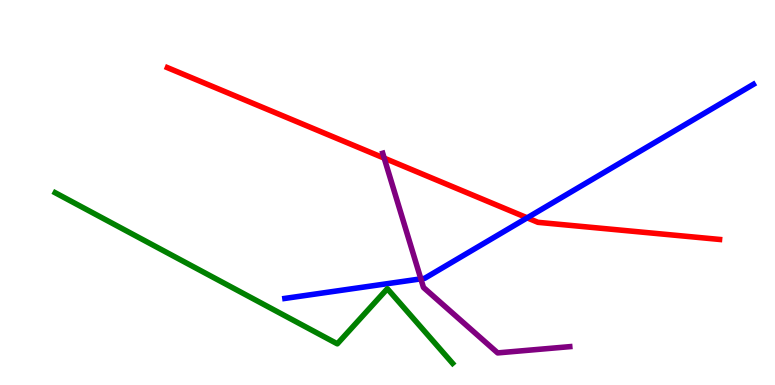[{'lines': ['blue', 'red'], 'intersections': [{'x': 6.8, 'y': 4.34}]}, {'lines': ['green', 'red'], 'intersections': []}, {'lines': ['purple', 'red'], 'intersections': [{'x': 4.96, 'y': 5.89}]}, {'lines': ['blue', 'green'], 'intersections': []}, {'lines': ['blue', 'purple'], 'intersections': [{'x': 5.43, 'y': 2.76}]}, {'lines': ['green', 'purple'], 'intersections': []}]